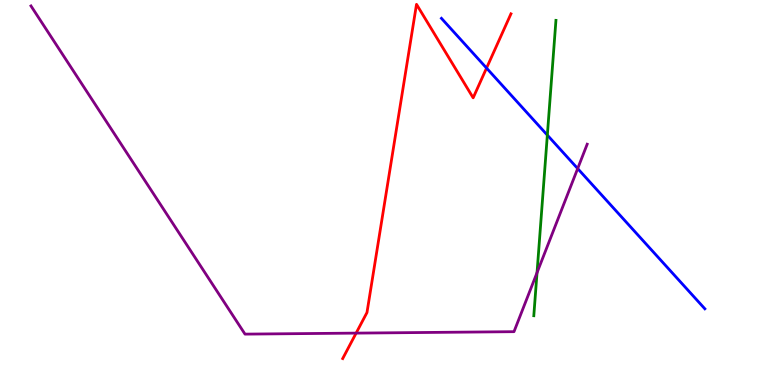[{'lines': ['blue', 'red'], 'intersections': [{'x': 6.28, 'y': 8.23}]}, {'lines': ['green', 'red'], 'intersections': []}, {'lines': ['purple', 'red'], 'intersections': [{'x': 4.6, 'y': 1.35}]}, {'lines': ['blue', 'green'], 'intersections': [{'x': 7.06, 'y': 6.49}]}, {'lines': ['blue', 'purple'], 'intersections': [{'x': 7.45, 'y': 5.62}]}, {'lines': ['green', 'purple'], 'intersections': [{'x': 6.93, 'y': 2.92}]}]